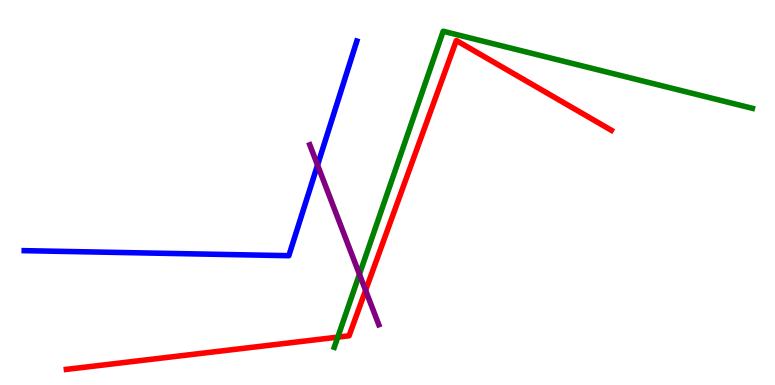[{'lines': ['blue', 'red'], 'intersections': []}, {'lines': ['green', 'red'], 'intersections': [{'x': 4.36, 'y': 1.24}]}, {'lines': ['purple', 'red'], 'intersections': [{'x': 4.72, 'y': 2.46}]}, {'lines': ['blue', 'green'], 'intersections': []}, {'lines': ['blue', 'purple'], 'intersections': [{'x': 4.1, 'y': 5.71}]}, {'lines': ['green', 'purple'], 'intersections': [{'x': 4.64, 'y': 2.88}]}]